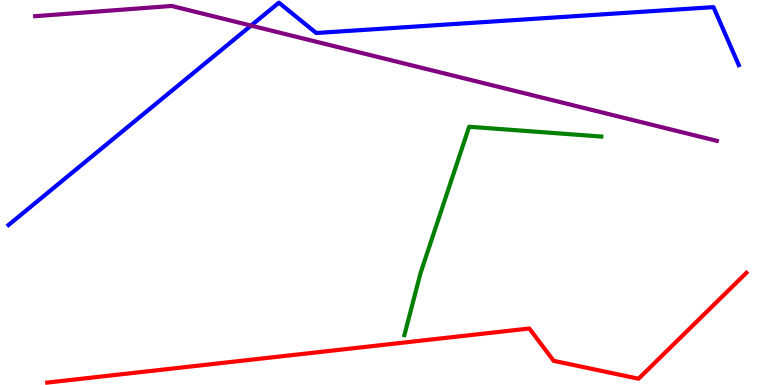[{'lines': ['blue', 'red'], 'intersections': []}, {'lines': ['green', 'red'], 'intersections': []}, {'lines': ['purple', 'red'], 'intersections': []}, {'lines': ['blue', 'green'], 'intersections': []}, {'lines': ['blue', 'purple'], 'intersections': [{'x': 3.24, 'y': 9.34}]}, {'lines': ['green', 'purple'], 'intersections': []}]